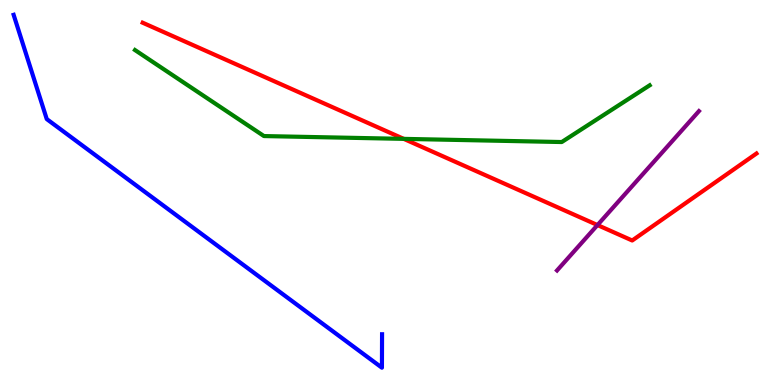[{'lines': ['blue', 'red'], 'intersections': []}, {'lines': ['green', 'red'], 'intersections': [{'x': 5.21, 'y': 6.39}]}, {'lines': ['purple', 'red'], 'intersections': [{'x': 7.71, 'y': 4.15}]}, {'lines': ['blue', 'green'], 'intersections': []}, {'lines': ['blue', 'purple'], 'intersections': []}, {'lines': ['green', 'purple'], 'intersections': []}]